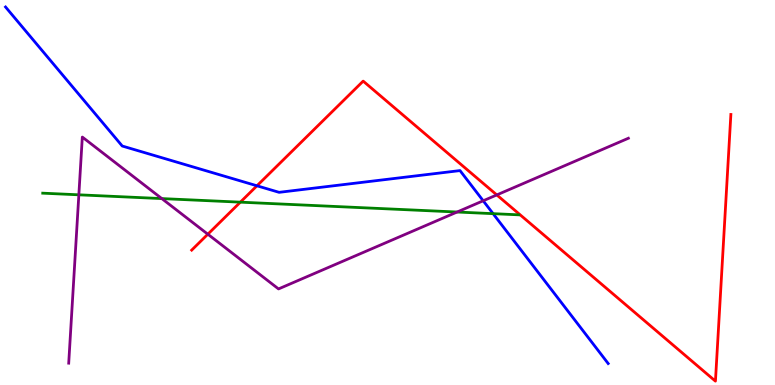[{'lines': ['blue', 'red'], 'intersections': [{'x': 3.32, 'y': 5.17}]}, {'lines': ['green', 'red'], 'intersections': [{'x': 3.1, 'y': 4.75}]}, {'lines': ['purple', 'red'], 'intersections': [{'x': 2.68, 'y': 3.92}, {'x': 6.41, 'y': 4.94}]}, {'lines': ['blue', 'green'], 'intersections': [{'x': 6.36, 'y': 4.45}]}, {'lines': ['blue', 'purple'], 'intersections': [{'x': 6.23, 'y': 4.78}]}, {'lines': ['green', 'purple'], 'intersections': [{'x': 1.02, 'y': 4.94}, {'x': 2.09, 'y': 4.84}, {'x': 5.9, 'y': 4.49}]}]